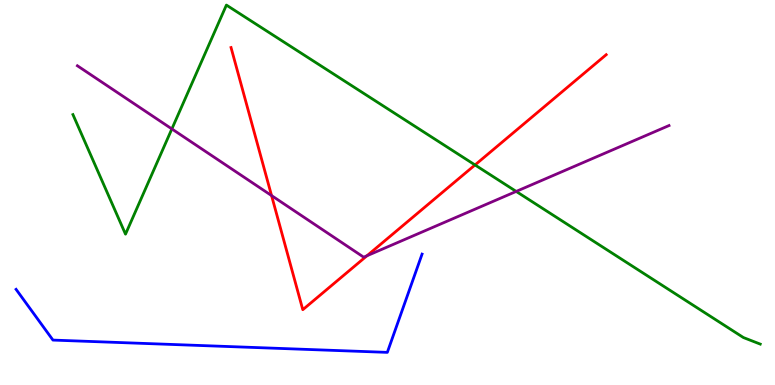[{'lines': ['blue', 'red'], 'intersections': []}, {'lines': ['green', 'red'], 'intersections': [{'x': 6.13, 'y': 5.72}]}, {'lines': ['purple', 'red'], 'intersections': [{'x': 3.5, 'y': 4.92}, {'x': 4.74, 'y': 3.36}]}, {'lines': ['blue', 'green'], 'intersections': []}, {'lines': ['blue', 'purple'], 'intersections': []}, {'lines': ['green', 'purple'], 'intersections': [{'x': 2.22, 'y': 6.65}, {'x': 6.66, 'y': 5.03}]}]